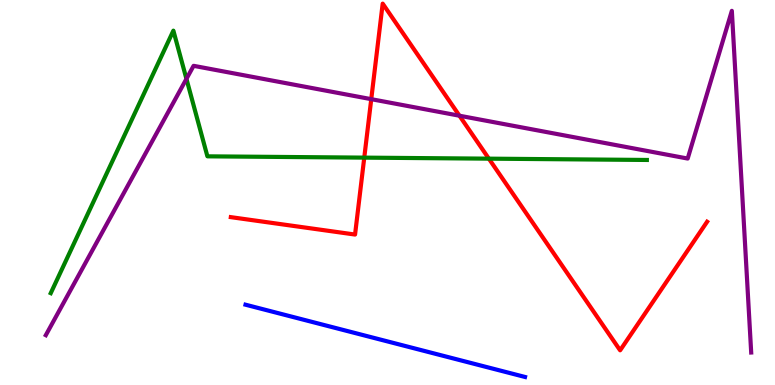[{'lines': ['blue', 'red'], 'intersections': []}, {'lines': ['green', 'red'], 'intersections': [{'x': 4.7, 'y': 5.91}, {'x': 6.31, 'y': 5.88}]}, {'lines': ['purple', 'red'], 'intersections': [{'x': 4.79, 'y': 7.42}, {'x': 5.93, 'y': 6.99}]}, {'lines': ['blue', 'green'], 'intersections': []}, {'lines': ['blue', 'purple'], 'intersections': []}, {'lines': ['green', 'purple'], 'intersections': [{'x': 2.41, 'y': 7.95}]}]